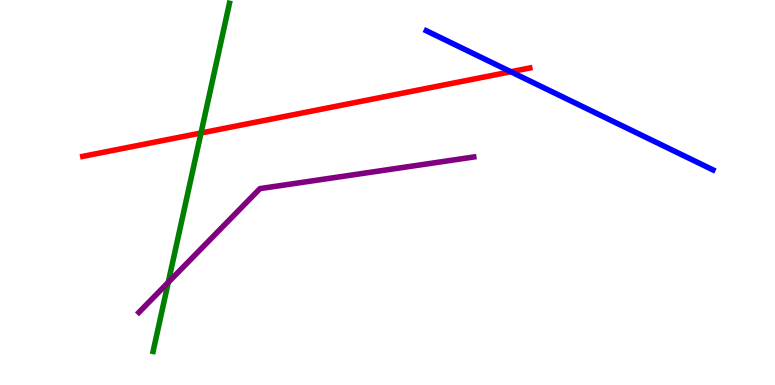[{'lines': ['blue', 'red'], 'intersections': [{'x': 6.59, 'y': 8.14}]}, {'lines': ['green', 'red'], 'intersections': [{'x': 2.59, 'y': 6.55}]}, {'lines': ['purple', 'red'], 'intersections': []}, {'lines': ['blue', 'green'], 'intersections': []}, {'lines': ['blue', 'purple'], 'intersections': []}, {'lines': ['green', 'purple'], 'intersections': [{'x': 2.17, 'y': 2.67}]}]